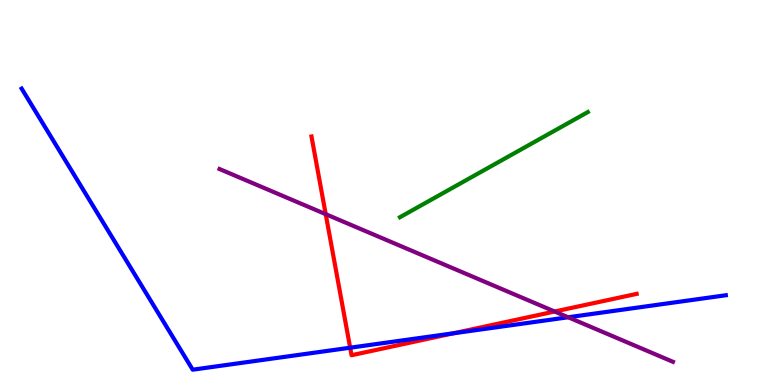[{'lines': ['blue', 'red'], 'intersections': [{'x': 4.52, 'y': 0.969}, {'x': 5.85, 'y': 1.34}]}, {'lines': ['green', 'red'], 'intersections': []}, {'lines': ['purple', 'red'], 'intersections': [{'x': 4.2, 'y': 4.44}, {'x': 7.16, 'y': 1.91}]}, {'lines': ['blue', 'green'], 'intersections': []}, {'lines': ['blue', 'purple'], 'intersections': [{'x': 7.33, 'y': 1.76}]}, {'lines': ['green', 'purple'], 'intersections': []}]